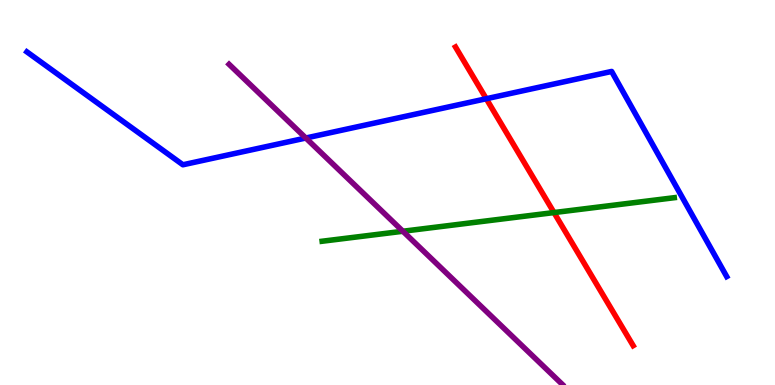[{'lines': ['blue', 'red'], 'intersections': [{'x': 6.27, 'y': 7.44}]}, {'lines': ['green', 'red'], 'intersections': [{'x': 7.15, 'y': 4.48}]}, {'lines': ['purple', 'red'], 'intersections': []}, {'lines': ['blue', 'green'], 'intersections': []}, {'lines': ['blue', 'purple'], 'intersections': [{'x': 3.95, 'y': 6.42}]}, {'lines': ['green', 'purple'], 'intersections': [{'x': 5.2, 'y': 3.99}]}]